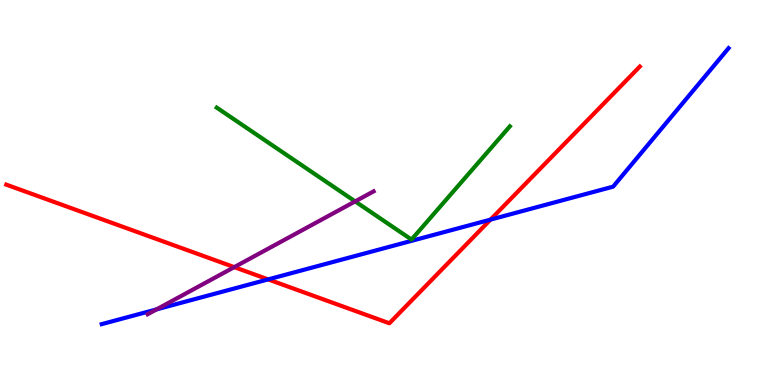[{'lines': ['blue', 'red'], 'intersections': [{'x': 3.46, 'y': 2.74}, {'x': 6.33, 'y': 4.3}]}, {'lines': ['green', 'red'], 'intersections': []}, {'lines': ['purple', 'red'], 'intersections': [{'x': 3.02, 'y': 3.06}]}, {'lines': ['blue', 'green'], 'intersections': []}, {'lines': ['blue', 'purple'], 'intersections': [{'x': 2.02, 'y': 1.96}]}, {'lines': ['green', 'purple'], 'intersections': [{'x': 4.58, 'y': 4.77}]}]